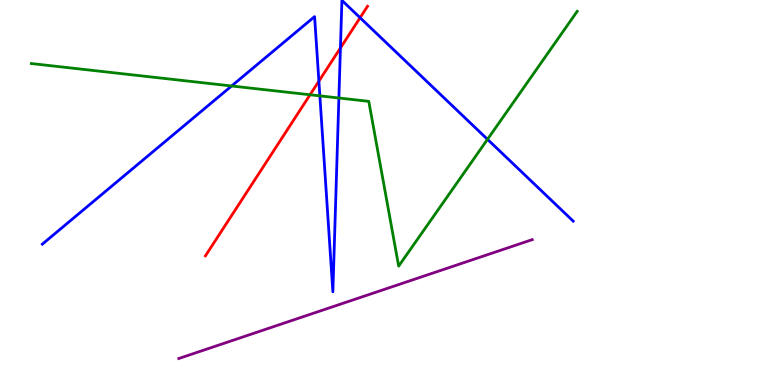[{'lines': ['blue', 'red'], 'intersections': [{'x': 4.11, 'y': 7.89}, {'x': 4.39, 'y': 8.75}, {'x': 4.65, 'y': 9.54}]}, {'lines': ['green', 'red'], 'intersections': [{'x': 4.0, 'y': 7.54}]}, {'lines': ['purple', 'red'], 'intersections': []}, {'lines': ['blue', 'green'], 'intersections': [{'x': 2.99, 'y': 7.77}, {'x': 4.13, 'y': 7.51}, {'x': 4.37, 'y': 7.45}, {'x': 6.29, 'y': 6.38}]}, {'lines': ['blue', 'purple'], 'intersections': []}, {'lines': ['green', 'purple'], 'intersections': []}]